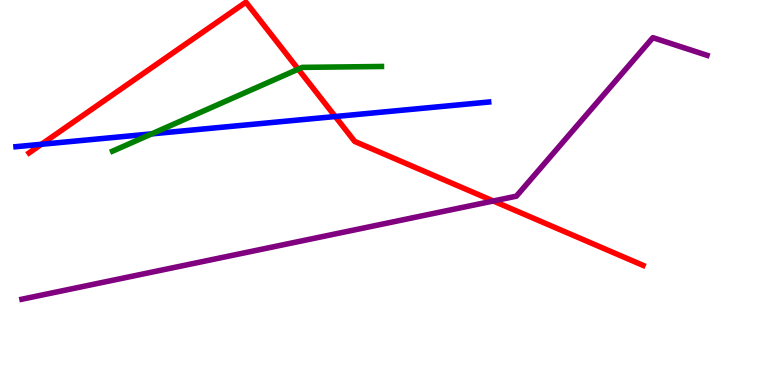[{'lines': ['blue', 'red'], 'intersections': [{'x': 0.535, 'y': 6.25}, {'x': 4.33, 'y': 6.97}]}, {'lines': ['green', 'red'], 'intersections': [{'x': 3.85, 'y': 8.2}]}, {'lines': ['purple', 'red'], 'intersections': [{'x': 6.37, 'y': 4.78}]}, {'lines': ['blue', 'green'], 'intersections': [{'x': 1.96, 'y': 6.52}]}, {'lines': ['blue', 'purple'], 'intersections': []}, {'lines': ['green', 'purple'], 'intersections': []}]